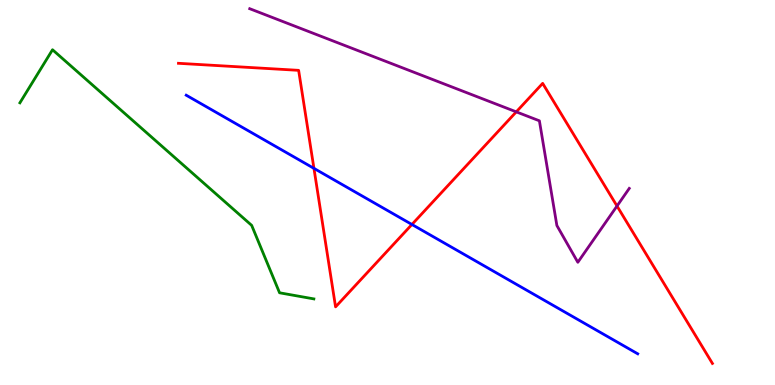[{'lines': ['blue', 'red'], 'intersections': [{'x': 4.05, 'y': 5.63}, {'x': 5.32, 'y': 4.17}]}, {'lines': ['green', 'red'], 'intersections': []}, {'lines': ['purple', 'red'], 'intersections': [{'x': 6.66, 'y': 7.09}, {'x': 7.96, 'y': 4.65}]}, {'lines': ['blue', 'green'], 'intersections': []}, {'lines': ['blue', 'purple'], 'intersections': []}, {'lines': ['green', 'purple'], 'intersections': []}]